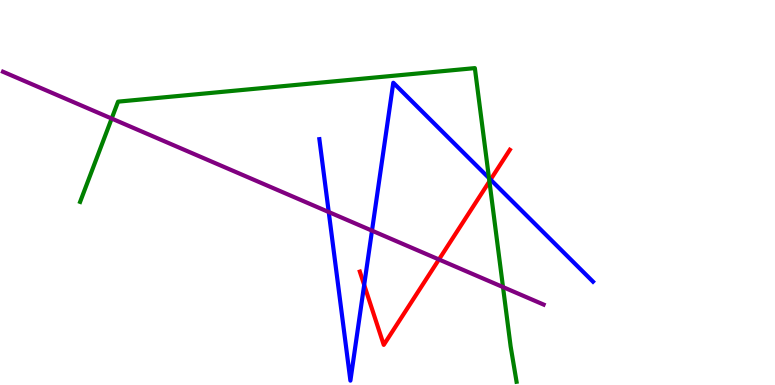[{'lines': ['blue', 'red'], 'intersections': [{'x': 4.7, 'y': 2.6}, {'x': 6.33, 'y': 5.33}]}, {'lines': ['green', 'red'], 'intersections': [{'x': 6.32, 'y': 5.29}]}, {'lines': ['purple', 'red'], 'intersections': [{'x': 5.66, 'y': 3.26}]}, {'lines': ['blue', 'green'], 'intersections': [{'x': 6.31, 'y': 5.38}]}, {'lines': ['blue', 'purple'], 'intersections': [{'x': 4.24, 'y': 4.49}, {'x': 4.8, 'y': 4.01}]}, {'lines': ['green', 'purple'], 'intersections': [{'x': 1.44, 'y': 6.92}, {'x': 6.49, 'y': 2.54}]}]